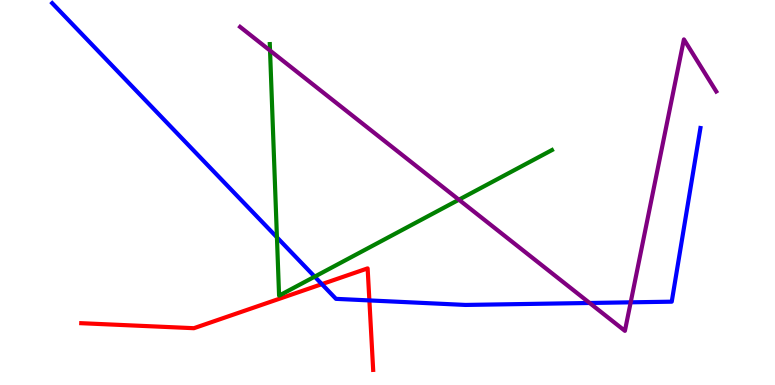[{'lines': ['blue', 'red'], 'intersections': [{'x': 4.15, 'y': 2.62}, {'x': 4.77, 'y': 2.2}]}, {'lines': ['green', 'red'], 'intersections': []}, {'lines': ['purple', 'red'], 'intersections': []}, {'lines': ['blue', 'green'], 'intersections': [{'x': 3.57, 'y': 3.84}, {'x': 4.06, 'y': 2.81}]}, {'lines': ['blue', 'purple'], 'intersections': [{'x': 7.61, 'y': 2.13}, {'x': 8.14, 'y': 2.15}]}, {'lines': ['green', 'purple'], 'intersections': [{'x': 3.48, 'y': 8.69}, {'x': 5.92, 'y': 4.81}]}]